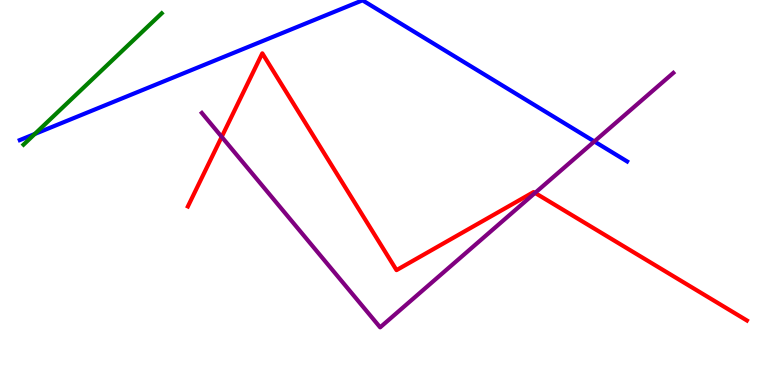[{'lines': ['blue', 'red'], 'intersections': []}, {'lines': ['green', 'red'], 'intersections': []}, {'lines': ['purple', 'red'], 'intersections': [{'x': 2.86, 'y': 6.45}, {'x': 6.9, 'y': 4.99}]}, {'lines': ['blue', 'green'], 'intersections': [{'x': 0.449, 'y': 6.52}]}, {'lines': ['blue', 'purple'], 'intersections': [{'x': 7.67, 'y': 6.33}]}, {'lines': ['green', 'purple'], 'intersections': []}]